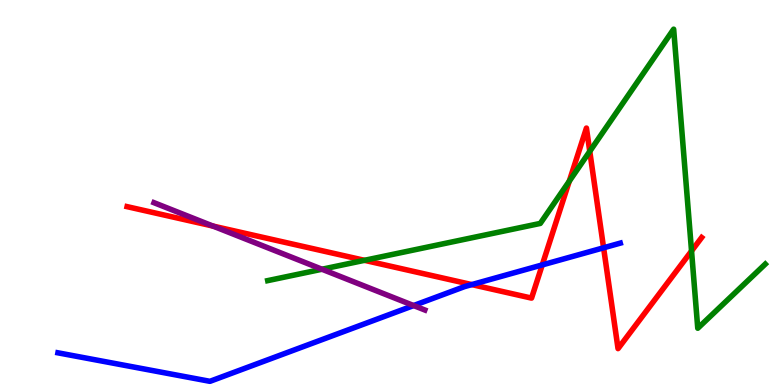[{'lines': ['blue', 'red'], 'intersections': [{'x': 6.09, 'y': 2.61}, {'x': 7.0, 'y': 3.12}, {'x': 7.79, 'y': 3.56}]}, {'lines': ['green', 'red'], 'intersections': [{'x': 4.7, 'y': 3.24}, {'x': 7.35, 'y': 5.29}, {'x': 7.61, 'y': 6.07}, {'x': 8.92, 'y': 3.48}]}, {'lines': ['purple', 'red'], 'intersections': [{'x': 2.75, 'y': 4.13}]}, {'lines': ['blue', 'green'], 'intersections': []}, {'lines': ['blue', 'purple'], 'intersections': [{'x': 5.34, 'y': 2.06}]}, {'lines': ['green', 'purple'], 'intersections': [{'x': 4.15, 'y': 3.01}]}]